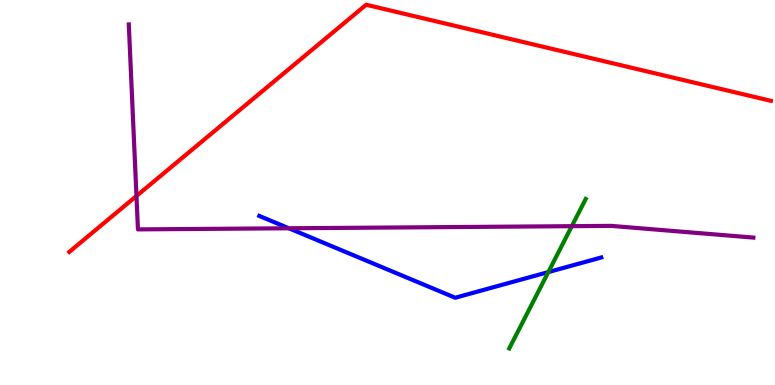[{'lines': ['blue', 'red'], 'intersections': []}, {'lines': ['green', 'red'], 'intersections': []}, {'lines': ['purple', 'red'], 'intersections': [{'x': 1.76, 'y': 4.91}]}, {'lines': ['blue', 'green'], 'intersections': [{'x': 7.08, 'y': 2.93}]}, {'lines': ['blue', 'purple'], 'intersections': [{'x': 3.73, 'y': 4.07}]}, {'lines': ['green', 'purple'], 'intersections': [{'x': 7.38, 'y': 4.13}]}]